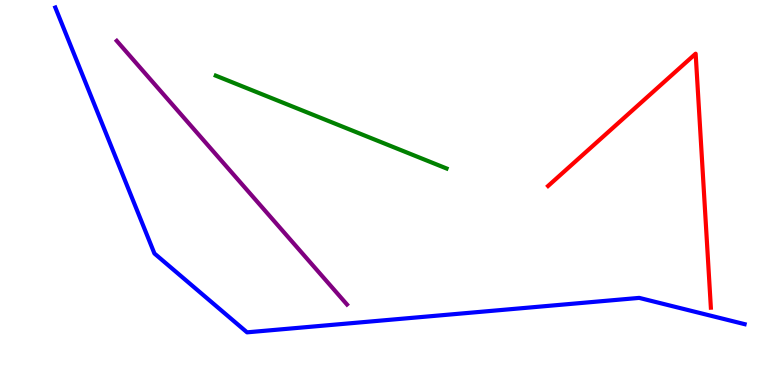[{'lines': ['blue', 'red'], 'intersections': []}, {'lines': ['green', 'red'], 'intersections': []}, {'lines': ['purple', 'red'], 'intersections': []}, {'lines': ['blue', 'green'], 'intersections': []}, {'lines': ['blue', 'purple'], 'intersections': []}, {'lines': ['green', 'purple'], 'intersections': []}]